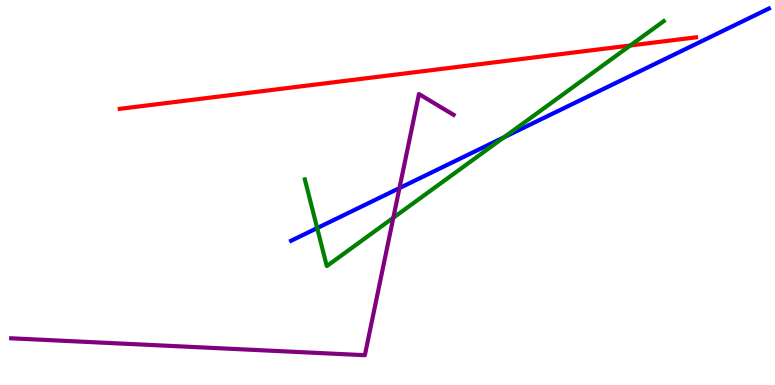[{'lines': ['blue', 'red'], 'intersections': []}, {'lines': ['green', 'red'], 'intersections': [{'x': 8.13, 'y': 8.82}]}, {'lines': ['purple', 'red'], 'intersections': []}, {'lines': ['blue', 'green'], 'intersections': [{'x': 4.09, 'y': 4.08}, {'x': 6.5, 'y': 6.43}]}, {'lines': ['blue', 'purple'], 'intersections': [{'x': 5.15, 'y': 5.11}]}, {'lines': ['green', 'purple'], 'intersections': [{'x': 5.08, 'y': 4.34}]}]